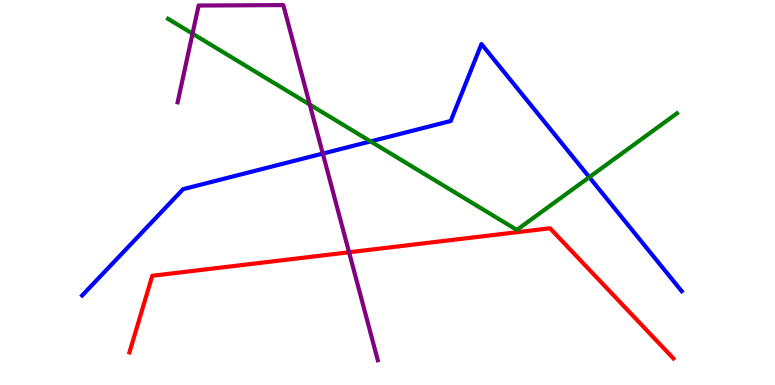[{'lines': ['blue', 'red'], 'intersections': []}, {'lines': ['green', 'red'], 'intersections': []}, {'lines': ['purple', 'red'], 'intersections': [{'x': 4.5, 'y': 3.45}]}, {'lines': ['blue', 'green'], 'intersections': [{'x': 4.78, 'y': 6.33}, {'x': 7.6, 'y': 5.4}]}, {'lines': ['blue', 'purple'], 'intersections': [{'x': 4.17, 'y': 6.01}]}, {'lines': ['green', 'purple'], 'intersections': [{'x': 2.48, 'y': 9.13}, {'x': 4.0, 'y': 7.28}]}]